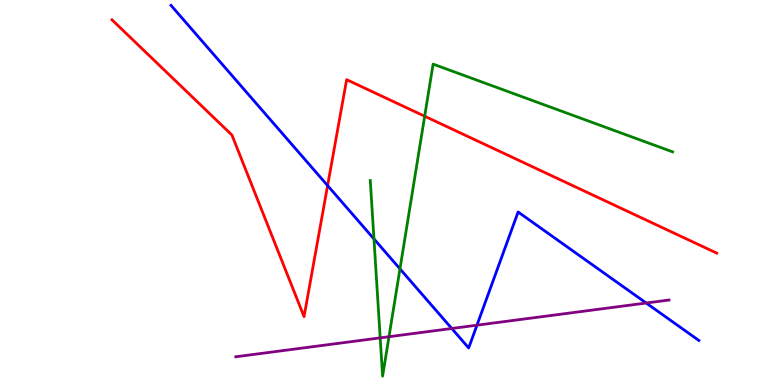[{'lines': ['blue', 'red'], 'intersections': [{'x': 4.23, 'y': 5.18}]}, {'lines': ['green', 'red'], 'intersections': [{'x': 5.48, 'y': 6.98}]}, {'lines': ['purple', 'red'], 'intersections': []}, {'lines': ['blue', 'green'], 'intersections': [{'x': 4.83, 'y': 3.79}, {'x': 5.16, 'y': 3.02}]}, {'lines': ['blue', 'purple'], 'intersections': [{'x': 5.83, 'y': 1.47}, {'x': 6.15, 'y': 1.55}, {'x': 8.34, 'y': 2.13}]}, {'lines': ['green', 'purple'], 'intersections': [{'x': 4.91, 'y': 1.22}, {'x': 5.02, 'y': 1.25}]}]